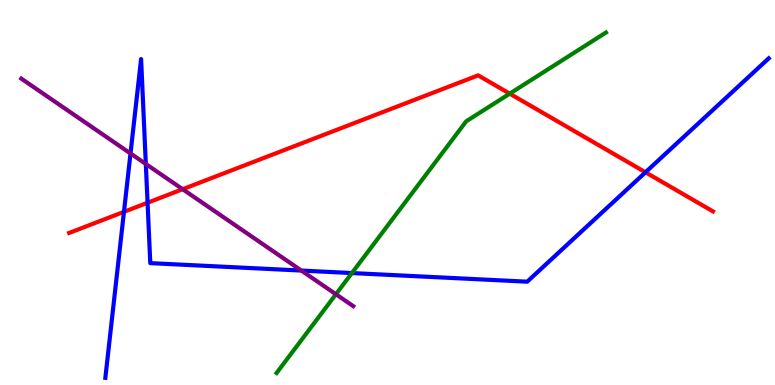[{'lines': ['blue', 'red'], 'intersections': [{'x': 1.6, 'y': 4.5}, {'x': 1.9, 'y': 4.73}, {'x': 8.33, 'y': 5.52}]}, {'lines': ['green', 'red'], 'intersections': [{'x': 6.58, 'y': 7.57}]}, {'lines': ['purple', 'red'], 'intersections': [{'x': 2.36, 'y': 5.09}]}, {'lines': ['blue', 'green'], 'intersections': [{'x': 4.54, 'y': 2.91}]}, {'lines': ['blue', 'purple'], 'intersections': [{'x': 1.68, 'y': 6.01}, {'x': 1.88, 'y': 5.74}, {'x': 3.89, 'y': 2.97}]}, {'lines': ['green', 'purple'], 'intersections': [{'x': 4.33, 'y': 2.36}]}]